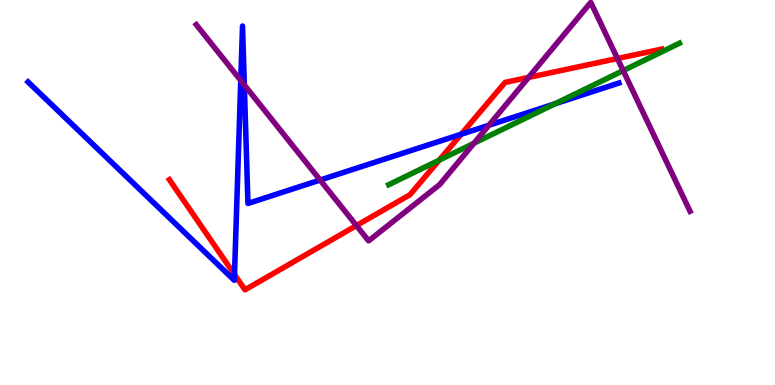[{'lines': ['blue', 'red'], 'intersections': [{'x': 3.03, 'y': 2.87}, {'x': 5.95, 'y': 6.51}]}, {'lines': ['green', 'red'], 'intersections': [{'x': 5.67, 'y': 5.84}]}, {'lines': ['purple', 'red'], 'intersections': [{'x': 4.6, 'y': 4.14}, {'x': 6.82, 'y': 7.99}, {'x': 7.97, 'y': 8.48}]}, {'lines': ['blue', 'green'], 'intersections': [{'x': 7.16, 'y': 7.3}]}, {'lines': ['blue', 'purple'], 'intersections': [{'x': 3.11, 'y': 7.91}, {'x': 3.15, 'y': 7.79}, {'x': 4.13, 'y': 5.32}, {'x': 6.31, 'y': 6.75}]}, {'lines': ['green', 'purple'], 'intersections': [{'x': 6.12, 'y': 6.28}, {'x': 8.04, 'y': 8.17}]}]